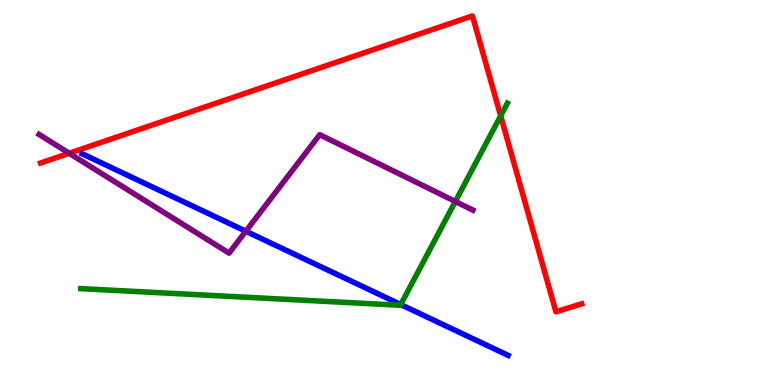[{'lines': ['blue', 'red'], 'intersections': []}, {'lines': ['green', 'red'], 'intersections': [{'x': 6.46, 'y': 6.99}]}, {'lines': ['purple', 'red'], 'intersections': [{'x': 0.893, 'y': 6.02}]}, {'lines': ['blue', 'green'], 'intersections': [{'x': 5.17, 'y': 2.09}]}, {'lines': ['blue', 'purple'], 'intersections': [{'x': 3.17, 'y': 3.99}]}, {'lines': ['green', 'purple'], 'intersections': [{'x': 5.88, 'y': 4.77}]}]